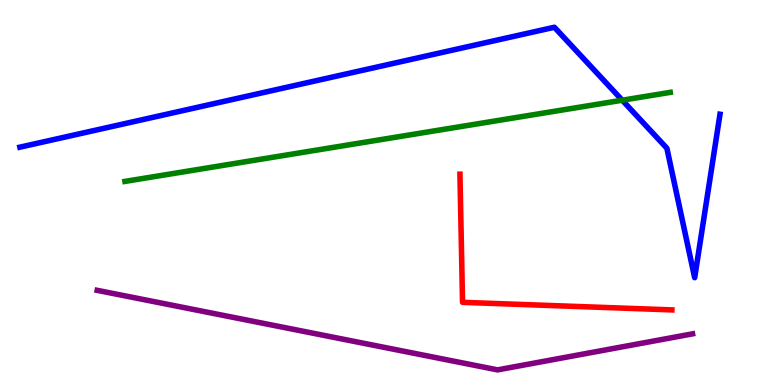[{'lines': ['blue', 'red'], 'intersections': []}, {'lines': ['green', 'red'], 'intersections': []}, {'lines': ['purple', 'red'], 'intersections': []}, {'lines': ['blue', 'green'], 'intersections': [{'x': 8.03, 'y': 7.4}]}, {'lines': ['blue', 'purple'], 'intersections': []}, {'lines': ['green', 'purple'], 'intersections': []}]